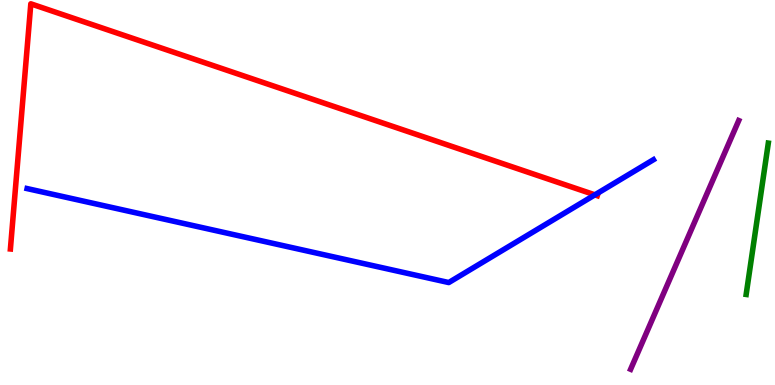[{'lines': ['blue', 'red'], 'intersections': [{'x': 7.68, 'y': 4.94}]}, {'lines': ['green', 'red'], 'intersections': []}, {'lines': ['purple', 'red'], 'intersections': []}, {'lines': ['blue', 'green'], 'intersections': []}, {'lines': ['blue', 'purple'], 'intersections': []}, {'lines': ['green', 'purple'], 'intersections': []}]